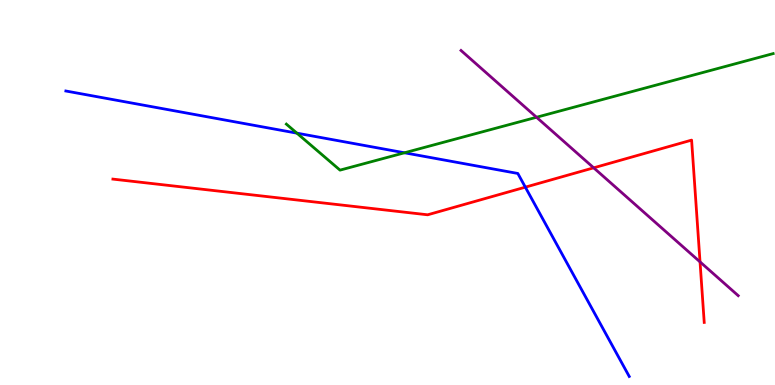[{'lines': ['blue', 'red'], 'intersections': [{'x': 6.78, 'y': 5.14}]}, {'lines': ['green', 'red'], 'intersections': []}, {'lines': ['purple', 'red'], 'intersections': [{'x': 7.66, 'y': 5.64}, {'x': 9.03, 'y': 3.2}]}, {'lines': ['blue', 'green'], 'intersections': [{'x': 3.83, 'y': 6.54}, {'x': 5.22, 'y': 6.03}]}, {'lines': ['blue', 'purple'], 'intersections': []}, {'lines': ['green', 'purple'], 'intersections': [{'x': 6.92, 'y': 6.95}]}]